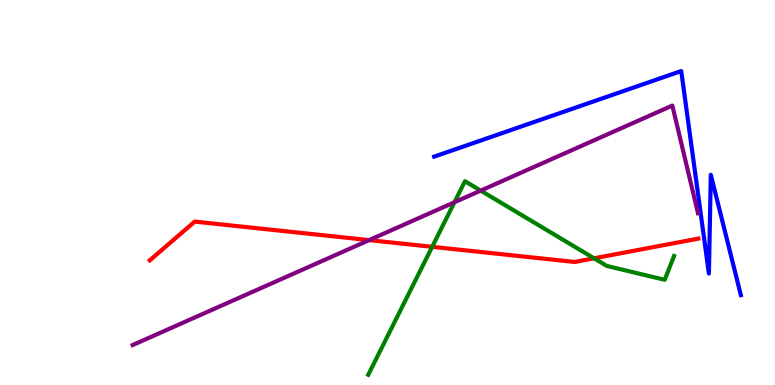[{'lines': ['blue', 'red'], 'intersections': []}, {'lines': ['green', 'red'], 'intersections': [{'x': 5.58, 'y': 3.59}, {'x': 7.67, 'y': 3.29}]}, {'lines': ['purple', 'red'], 'intersections': [{'x': 4.76, 'y': 3.76}]}, {'lines': ['blue', 'green'], 'intersections': []}, {'lines': ['blue', 'purple'], 'intersections': []}, {'lines': ['green', 'purple'], 'intersections': [{'x': 5.86, 'y': 4.75}, {'x': 6.2, 'y': 5.05}]}]